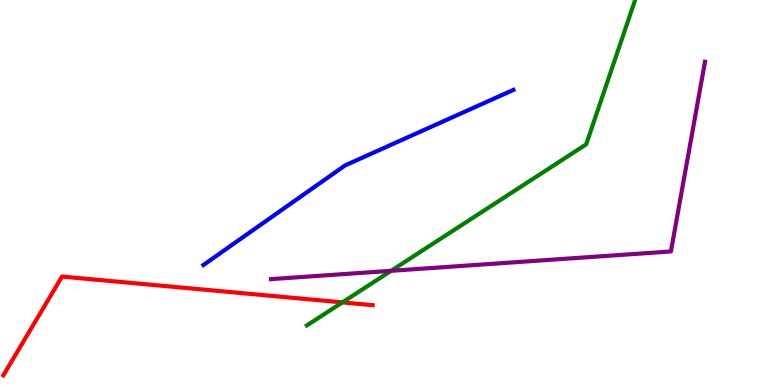[{'lines': ['blue', 'red'], 'intersections': []}, {'lines': ['green', 'red'], 'intersections': [{'x': 4.42, 'y': 2.15}]}, {'lines': ['purple', 'red'], 'intersections': []}, {'lines': ['blue', 'green'], 'intersections': []}, {'lines': ['blue', 'purple'], 'intersections': []}, {'lines': ['green', 'purple'], 'intersections': [{'x': 5.05, 'y': 2.97}]}]